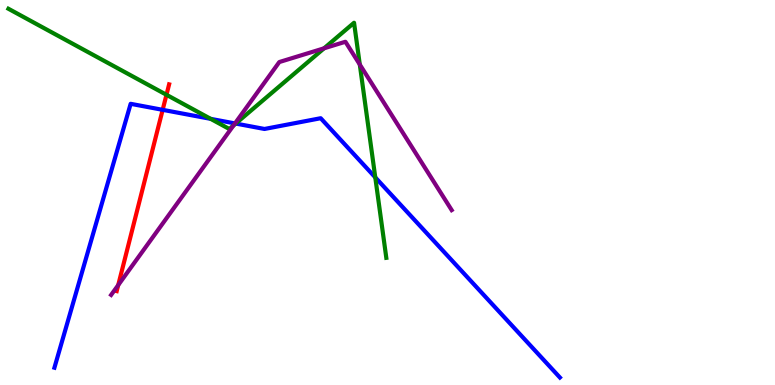[{'lines': ['blue', 'red'], 'intersections': [{'x': 2.1, 'y': 7.15}]}, {'lines': ['green', 'red'], 'intersections': [{'x': 2.15, 'y': 7.54}]}, {'lines': ['purple', 'red'], 'intersections': [{'x': 1.53, 'y': 2.59}]}, {'lines': ['blue', 'green'], 'intersections': [{'x': 2.72, 'y': 6.91}, {'x': 3.04, 'y': 6.79}, {'x': 4.84, 'y': 5.39}]}, {'lines': ['blue', 'purple'], 'intersections': [{'x': 3.03, 'y': 6.79}]}, {'lines': ['green', 'purple'], 'intersections': [{'x': 3.01, 'y': 6.74}, {'x': 4.18, 'y': 8.75}, {'x': 4.64, 'y': 8.32}]}]